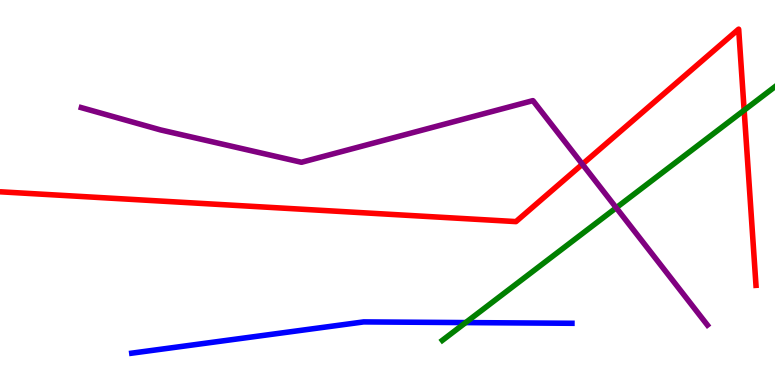[{'lines': ['blue', 'red'], 'intersections': []}, {'lines': ['green', 'red'], 'intersections': [{'x': 9.6, 'y': 7.14}]}, {'lines': ['purple', 'red'], 'intersections': [{'x': 7.51, 'y': 5.73}]}, {'lines': ['blue', 'green'], 'intersections': [{'x': 6.01, 'y': 1.62}]}, {'lines': ['blue', 'purple'], 'intersections': []}, {'lines': ['green', 'purple'], 'intersections': [{'x': 7.95, 'y': 4.6}]}]